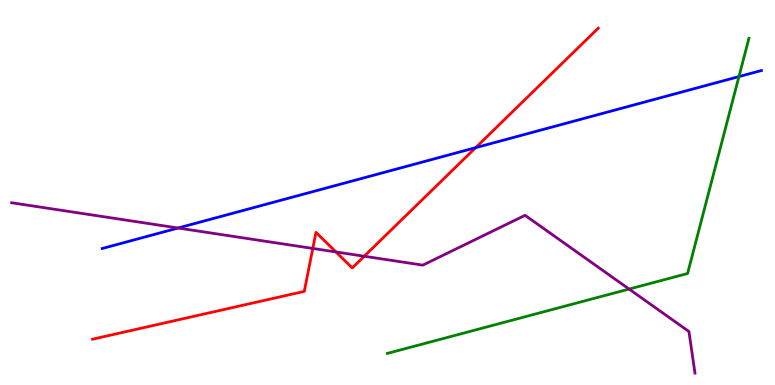[{'lines': ['blue', 'red'], 'intersections': [{'x': 6.14, 'y': 6.16}]}, {'lines': ['green', 'red'], 'intersections': []}, {'lines': ['purple', 'red'], 'intersections': [{'x': 4.04, 'y': 3.55}, {'x': 4.33, 'y': 3.46}, {'x': 4.7, 'y': 3.34}]}, {'lines': ['blue', 'green'], 'intersections': [{'x': 9.53, 'y': 8.01}]}, {'lines': ['blue', 'purple'], 'intersections': [{'x': 2.3, 'y': 4.08}]}, {'lines': ['green', 'purple'], 'intersections': [{'x': 8.12, 'y': 2.49}]}]